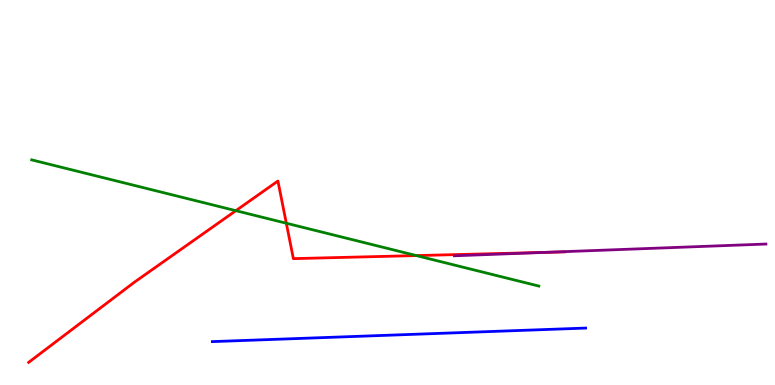[{'lines': ['blue', 'red'], 'intersections': []}, {'lines': ['green', 'red'], 'intersections': [{'x': 3.04, 'y': 4.53}, {'x': 3.69, 'y': 4.2}, {'x': 5.37, 'y': 3.36}]}, {'lines': ['purple', 'red'], 'intersections': [{'x': 7.03, 'y': 3.44}]}, {'lines': ['blue', 'green'], 'intersections': []}, {'lines': ['blue', 'purple'], 'intersections': []}, {'lines': ['green', 'purple'], 'intersections': []}]